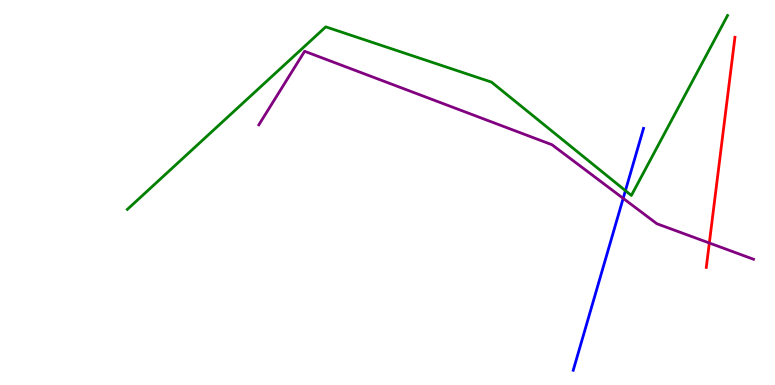[{'lines': ['blue', 'red'], 'intersections': []}, {'lines': ['green', 'red'], 'intersections': []}, {'lines': ['purple', 'red'], 'intersections': [{'x': 9.15, 'y': 3.69}]}, {'lines': ['blue', 'green'], 'intersections': [{'x': 8.07, 'y': 5.05}]}, {'lines': ['blue', 'purple'], 'intersections': [{'x': 8.04, 'y': 4.85}]}, {'lines': ['green', 'purple'], 'intersections': []}]